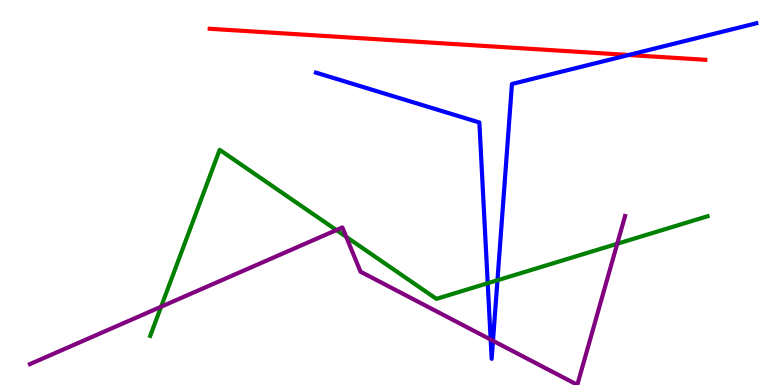[{'lines': ['blue', 'red'], 'intersections': [{'x': 8.11, 'y': 8.57}]}, {'lines': ['green', 'red'], 'intersections': []}, {'lines': ['purple', 'red'], 'intersections': []}, {'lines': ['blue', 'green'], 'intersections': [{'x': 6.29, 'y': 2.64}, {'x': 6.42, 'y': 2.72}]}, {'lines': ['blue', 'purple'], 'intersections': [{'x': 6.33, 'y': 1.18}, {'x': 6.36, 'y': 1.15}]}, {'lines': ['green', 'purple'], 'intersections': [{'x': 2.08, 'y': 2.03}, {'x': 4.34, 'y': 4.02}, {'x': 4.47, 'y': 3.85}, {'x': 7.96, 'y': 3.67}]}]